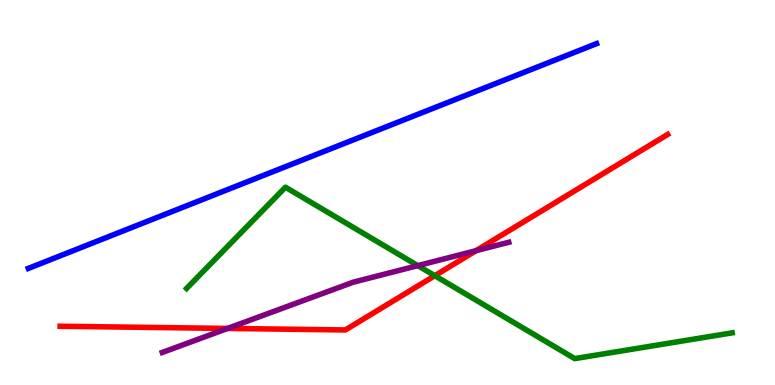[{'lines': ['blue', 'red'], 'intersections': []}, {'lines': ['green', 'red'], 'intersections': [{'x': 5.61, 'y': 2.84}]}, {'lines': ['purple', 'red'], 'intersections': [{'x': 2.94, 'y': 1.47}, {'x': 6.14, 'y': 3.49}]}, {'lines': ['blue', 'green'], 'intersections': []}, {'lines': ['blue', 'purple'], 'intersections': []}, {'lines': ['green', 'purple'], 'intersections': [{'x': 5.39, 'y': 3.1}]}]